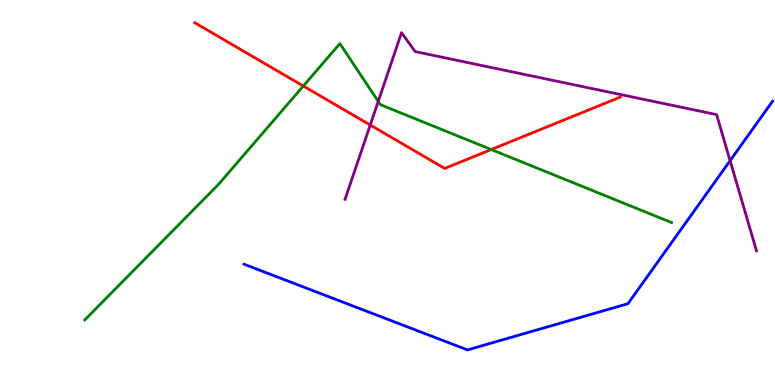[{'lines': ['blue', 'red'], 'intersections': []}, {'lines': ['green', 'red'], 'intersections': [{'x': 3.91, 'y': 7.77}, {'x': 6.34, 'y': 6.12}]}, {'lines': ['purple', 'red'], 'intersections': [{'x': 4.78, 'y': 6.75}]}, {'lines': ['blue', 'green'], 'intersections': []}, {'lines': ['blue', 'purple'], 'intersections': [{'x': 9.42, 'y': 5.83}]}, {'lines': ['green', 'purple'], 'intersections': [{'x': 4.88, 'y': 7.37}]}]